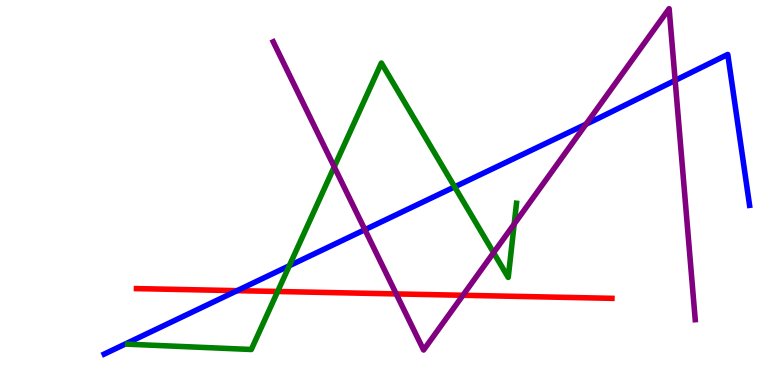[{'lines': ['blue', 'red'], 'intersections': [{'x': 3.06, 'y': 2.45}]}, {'lines': ['green', 'red'], 'intersections': [{'x': 3.58, 'y': 2.43}]}, {'lines': ['purple', 'red'], 'intersections': [{'x': 5.11, 'y': 2.37}, {'x': 5.97, 'y': 2.33}]}, {'lines': ['blue', 'green'], 'intersections': [{'x': 3.73, 'y': 3.1}, {'x': 5.87, 'y': 5.15}]}, {'lines': ['blue', 'purple'], 'intersections': [{'x': 4.71, 'y': 4.03}, {'x': 7.56, 'y': 6.77}, {'x': 8.71, 'y': 7.91}]}, {'lines': ['green', 'purple'], 'intersections': [{'x': 4.31, 'y': 5.67}, {'x': 6.37, 'y': 3.44}, {'x': 6.63, 'y': 4.18}]}]